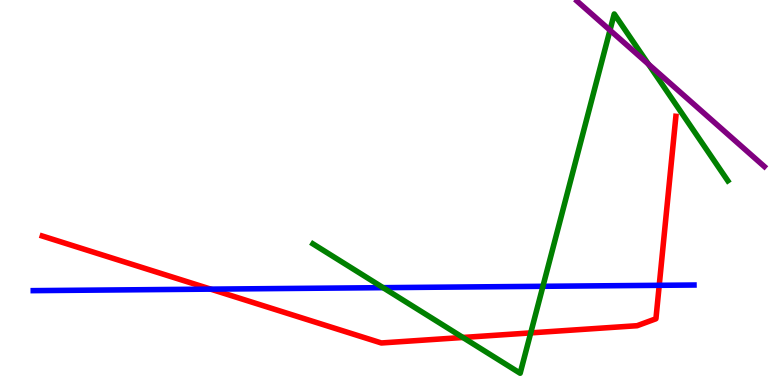[{'lines': ['blue', 'red'], 'intersections': [{'x': 2.72, 'y': 2.49}, {'x': 8.51, 'y': 2.59}]}, {'lines': ['green', 'red'], 'intersections': [{'x': 5.97, 'y': 1.23}, {'x': 6.85, 'y': 1.35}]}, {'lines': ['purple', 'red'], 'intersections': []}, {'lines': ['blue', 'green'], 'intersections': [{'x': 4.94, 'y': 2.53}, {'x': 7.01, 'y': 2.56}]}, {'lines': ['blue', 'purple'], 'intersections': []}, {'lines': ['green', 'purple'], 'intersections': [{'x': 7.87, 'y': 9.22}, {'x': 8.37, 'y': 8.33}]}]